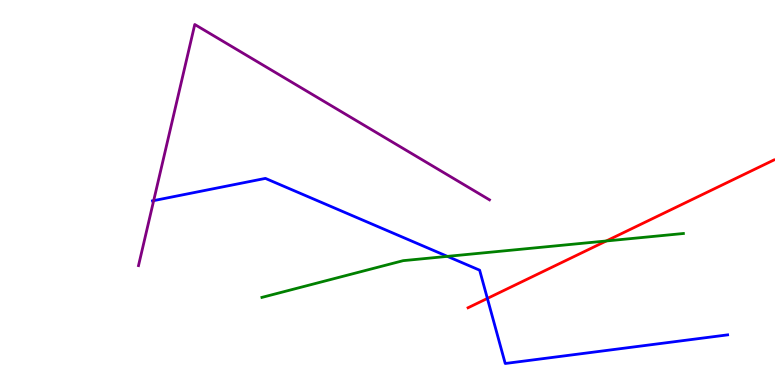[{'lines': ['blue', 'red'], 'intersections': [{'x': 6.29, 'y': 2.25}]}, {'lines': ['green', 'red'], 'intersections': [{'x': 7.82, 'y': 3.74}]}, {'lines': ['purple', 'red'], 'intersections': []}, {'lines': ['blue', 'green'], 'intersections': [{'x': 5.77, 'y': 3.34}]}, {'lines': ['blue', 'purple'], 'intersections': [{'x': 1.98, 'y': 4.79}]}, {'lines': ['green', 'purple'], 'intersections': []}]